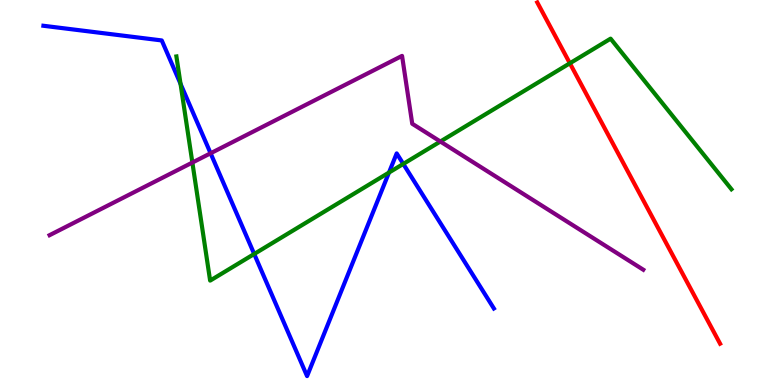[{'lines': ['blue', 'red'], 'intersections': []}, {'lines': ['green', 'red'], 'intersections': [{'x': 7.35, 'y': 8.36}]}, {'lines': ['purple', 'red'], 'intersections': []}, {'lines': ['blue', 'green'], 'intersections': [{'x': 2.33, 'y': 7.82}, {'x': 3.28, 'y': 3.4}, {'x': 5.02, 'y': 5.52}, {'x': 5.2, 'y': 5.74}]}, {'lines': ['blue', 'purple'], 'intersections': [{'x': 2.72, 'y': 6.02}]}, {'lines': ['green', 'purple'], 'intersections': [{'x': 2.48, 'y': 5.78}, {'x': 5.68, 'y': 6.32}]}]